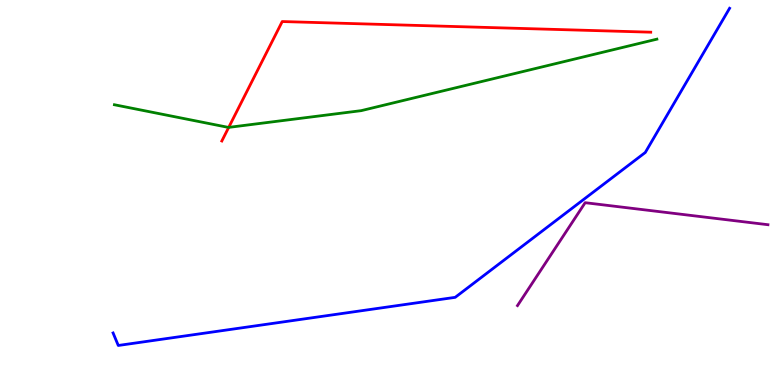[{'lines': ['blue', 'red'], 'intersections': []}, {'lines': ['green', 'red'], 'intersections': [{'x': 2.95, 'y': 6.69}]}, {'lines': ['purple', 'red'], 'intersections': []}, {'lines': ['blue', 'green'], 'intersections': []}, {'lines': ['blue', 'purple'], 'intersections': []}, {'lines': ['green', 'purple'], 'intersections': []}]